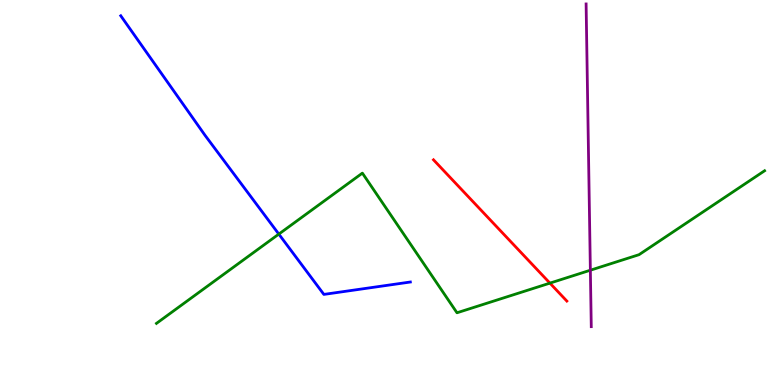[{'lines': ['blue', 'red'], 'intersections': []}, {'lines': ['green', 'red'], 'intersections': [{'x': 7.1, 'y': 2.65}]}, {'lines': ['purple', 'red'], 'intersections': []}, {'lines': ['blue', 'green'], 'intersections': [{'x': 3.6, 'y': 3.92}]}, {'lines': ['blue', 'purple'], 'intersections': []}, {'lines': ['green', 'purple'], 'intersections': [{'x': 7.62, 'y': 2.98}]}]